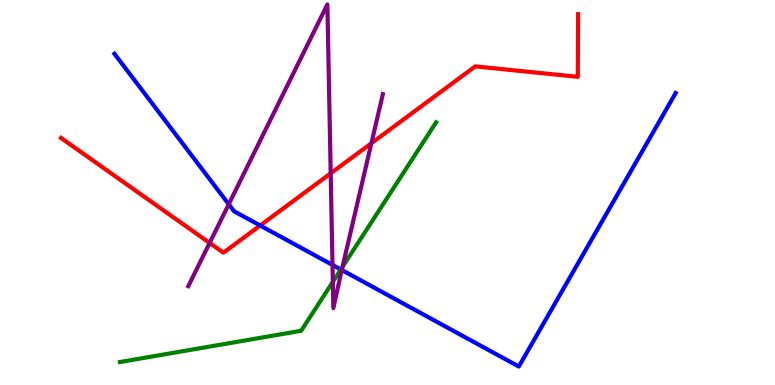[{'lines': ['blue', 'red'], 'intersections': [{'x': 3.36, 'y': 4.14}]}, {'lines': ['green', 'red'], 'intersections': []}, {'lines': ['purple', 'red'], 'intersections': [{'x': 2.7, 'y': 3.69}, {'x': 4.27, 'y': 5.5}, {'x': 4.79, 'y': 6.28}]}, {'lines': ['blue', 'green'], 'intersections': [{'x': 4.4, 'y': 3.0}]}, {'lines': ['blue', 'purple'], 'intersections': [{'x': 2.95, 'y': 4.69}, {'x': 4.29, 'y': 3.12}, {'x': 4.41, 'y': 2.99}]}, {'lines': ['green', 'purple'], 'intersections': [{'x': 4.29, 'y': 2.68}, {'x': 4.42, 'y': 3.07}]}]